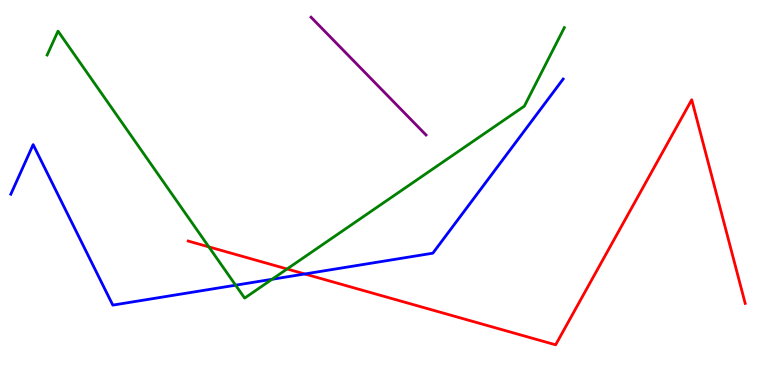[{'lines': ['blue', 'red'], 'intersections': [{'x': 3.93, 'y': 2.88}]}, {'lines': ['green', 'red'], 'intersections': [{'x': 2.69, 'y': 3.59}, {'x': 3.7, 'y': 3.01}]}, {'lines': ['purple', 'red'], 'intersections': []}, {'lines': ['blue', 'green'], 'intersections': [{'x': 3.04, 'y': 2.59}, {'x': 3.51, 'y': 2.75}]}, {'lines': ['blue', 'purple'], 'intersections': []}, {'lines': ['green', 'purple'], 'intersections': []}]